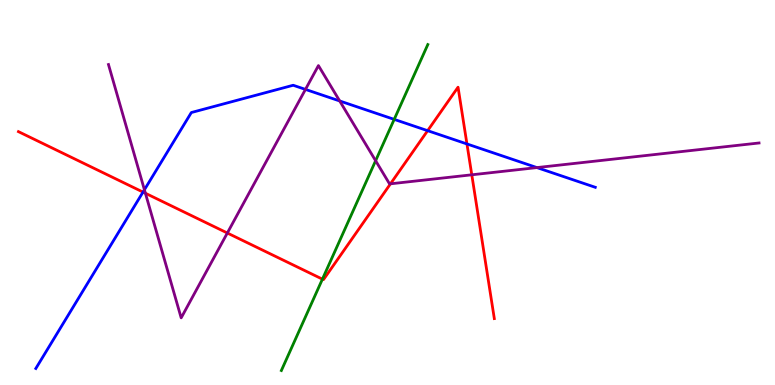[{'lines': ['blue', 'red'], 'intersections': [{'x': 1.85, 'y': 5.01}, {'x': 5.52, 'y': 6.61}, {'x': 6.03, 'y': 6.26}]}, {'lines': ['green', 'red'], 'intersections': [{'x': 4.16, 'y': 2.75}]}, {'lines': ['purple', 'red'], 'intersections': [{'x': 1.88, 'y': 4.98}, {'x': 2.93, 'y': 3.95}, {'x': 5.04, 'y': 5.23}, {'x': 6.09, 'y': 5.46}]}, {'lines': ['blue', 'green'], 'intersections': [{'x': 5.09, 'y': 6.9}]}, {'lines': ['blue', 'purple'], 'intersections': [{'x': 1.86, 'y': 5.07}, {'x': 3.94, 'y': 7.68}, {'x': 4.38, 'y': 7.38}, {'x': 6.93, 'y': 5.65}]}, {'lines': ['green', 'purple'], 'intersections': [{'x': 4.85, 'y': 5.83}]}]